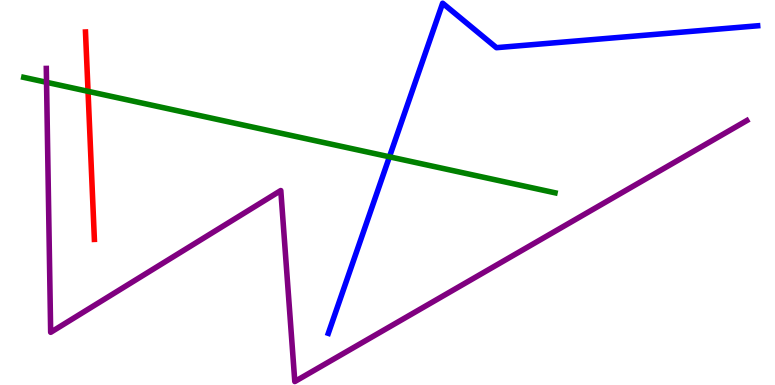[{'lines': ['blue', 'red'], 'intersections': []}, {'lines': ['green', 'red'], 'intersections': [{'x': 1.14, 'y': 7.63}]}, {'lines': ['purple', 'red'], 'intersections': []}, {'lines': ['blue', 'green'], 'intersections': [{'x': 5.03, 'y': 5.93}]}, {'lines': ['blue', 'purple'], 'intersections': []}, {'lines': ['green', 'purple'], 'intersections': [{'x': 0.6, 'y': 7.86}]}]